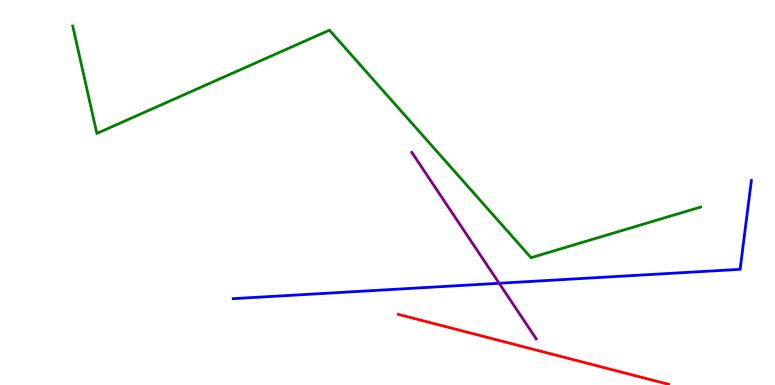[{'lines': ['blue', 'red'], 'intersections': []}, {'lines': ['green', 'red'], 'intersections': []}, {'lines': ['purple', 'red'], 'intersections': []}, {'lines': ['blue', 'green'], 'intersections': []}, {'lines': ['blue', 'purple'], 'intersections': [{'x': 6.44, 'y': 2.64}]}, {'lines': ['green', 'purple'], 'intersections': []}]